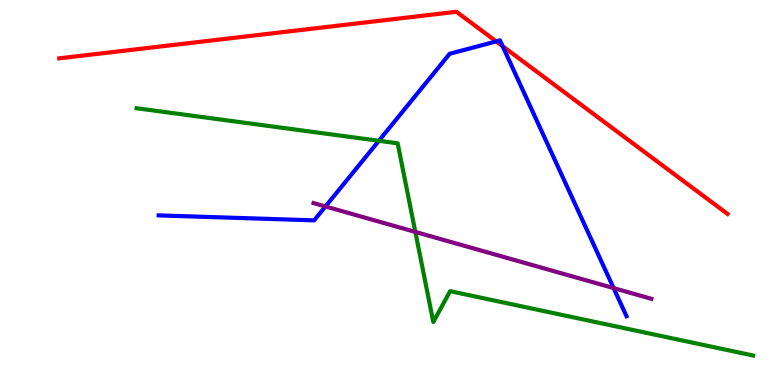[{'lines': ['blue', 'red'], 'intersections': [{'x': 6.4, 'y': 8.92}, {'x': 6.49, 'y': 8.8}]}, {'lines': ['green', 'red'], 'intersections': []}, {'lines': ['purple', 'red'], 'intersections': []}, {'lines': ['blue', 'green'], 'intersections': [{'x': 4.89, 'y': 6.34}]}, {'lines': ['blue', 'purple'], 'intersections': [{'x': 4.2, 'y': 4.64}, {'x': 7.92, 'y': 2.52}]}, {'lines': ['green', 'purple'], 'intersections': [{'x': 5.36, 'y': 3.98}]}]